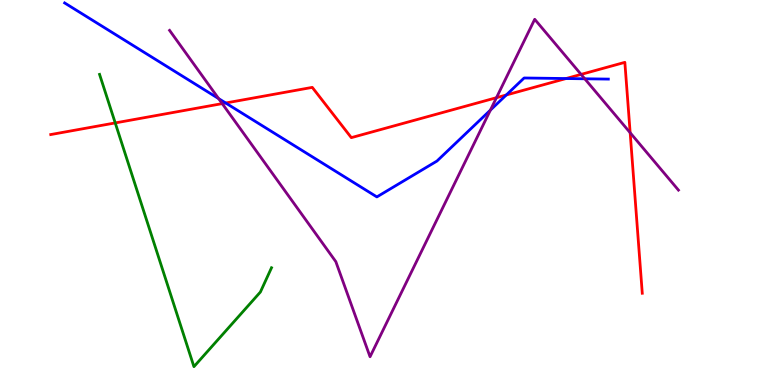[{'lines': ['blue', 'red'], 'intersections': [{'x': 2.91, 'y': 7.32}, {'x': 6.53, 'y': 7.53}, {'x': 7.3, 'y': 7.96}]}, {'lines': ['green', 'red'], 'intersections': [{'x': 1.49, 'y': 6.81}]}, {'lines': ['purple', 'red'], 'intersections': [{'x': 2.87, 'y': 7.31}, {'x': 6.41, 'y': 7.46}, {'x': 7.5, 'y': 8.07}, {'x': 8.13, 'y': 6.55}]}, {'lines': ['blue', 'green'], 'intersections': []}, {'lines': ['blue', 'purple'], 'intersections': [{'x': 2.82, 'y': 7.44}, {'x': 6.33, 'y': 7.14}, {'x': 7.55, 'y': 7.95}]}, {'lines': ['green', 'purple'], 'intersections': []}]